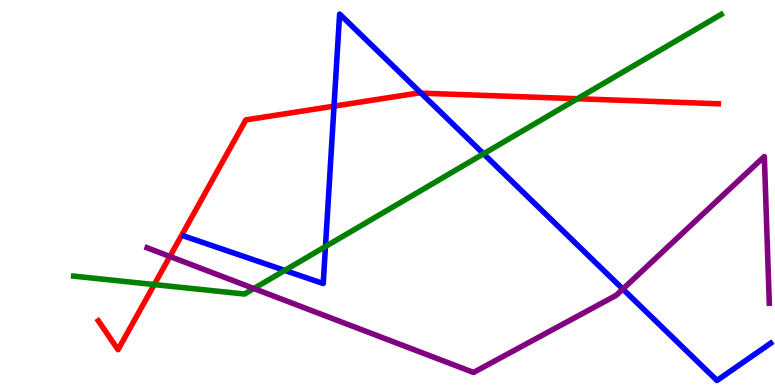[{'lines': ['blue', 'red'], 'intersections': [{'x': 4.31, 'y': 7.24}, {'x': 5.43, 'y': 7.58}]}, {'lines': ['green', 'red'], 'intersections': [{'x': 1.99, 'y': 2.61}, {'x': 7.45, 'y': 7.44}]}, {'lines': ['purple', 'red'], 'intersections': [{'x': 2.19, 'y': 3.34}]}, {'lines': ['blue', 'green'], 'intersections': [{'x': 3.67, 'y': 2.98}, {'x': 4.2, 'y': 3.6}, {'x': 6.24, 'y': 6.01}]}, {'lines': ['blue', 'purple'], 'intersections': [{'x': 8.04, 'y': 2.49}]}, {'lines': ['green', 'purple'], 'intersections': [{'x': 3.28, 'y': 2.51}]}]